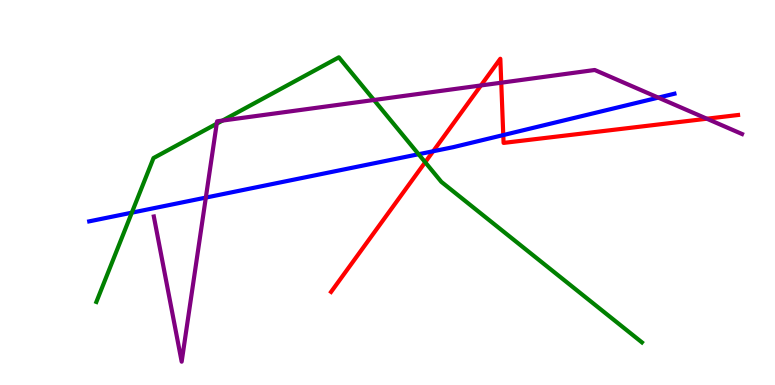[{'lines': ['blue', 'red'], 'intersections': [{'x': 5.59, 'y': 6.07}, {'x': 6.49, 'y': 6.49}]}, {'lines': ['green', 'red'], 'intersections': [{'x': 5.49, 'y': 5.79}]}, {'lines': ['purple', 'red'], 'intersections': [{'x': 6.21, 'y': 7.78}, {'x': 6.47, 'y': 7.85}, {'x': 9.12, 'y': 6.92}]}, {'lines': ['blue', 'green'], 'intersections': [{'x': 1.7, 'y': 4.48}, {'x': 5.4, 'y': 5.99}]}, {'lines': ['blue', 'purple'], 'intersections': [{'x': 2.66, 'y': 4.87}, {'x': 8.49, 'y': 7.46}]}, {'lines': ['green', 'purple'], 'intersections': [{'x': 2.8, 'y': 6.79}, {'x': 2.87, 'y': 6.87}, {'x': 4.83, 'y': 7.4}]}]